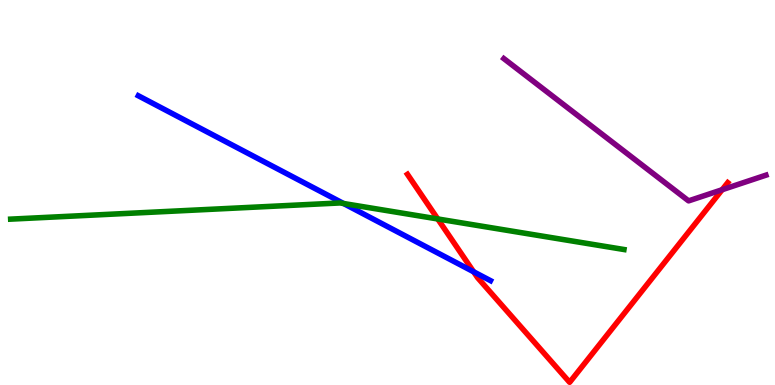[{'lines': ['blue', 'red'], 'intersections': [{'x': 6.11, 'y': 2.94}]}, {'lines': ['green', 'red'], 'intersections': [{'x': 5.65, 'y': 4.31}]}, {'lines': ['purple', 'red'], 'intersections': [{'x': 9.32, 'y': 5.07}]}, {'lines': ['blue', 'green'], 'intersections': [{'x': 4.43, 'y': 4.71}]}, {'lines': ['blue', 'purple'], 'intersections': []}, {'lines': ['green', 'purple'], 'intersections': []}]